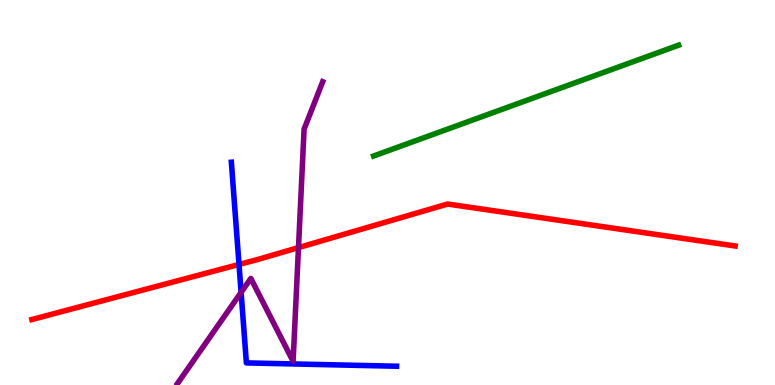[{'lines': ['blue', 'red'], 'intersections': [{'x': 3.08, 'y': 3.13}]}, {'lines': ['green', 'red'], 'intersections': []}, {'lines': ['purple', 'red'], 'intersections': [{'x': 3.85, 'y': 3.57}]}, {'lines': ['blue', 'green'], 'intersections': []}, {'lines': ['blue', 'purple'], 'intersections': [{'x': 3.11, 'y': 2.41}]}, {'lines': ['green', 'purple'], 'intersections': []}]